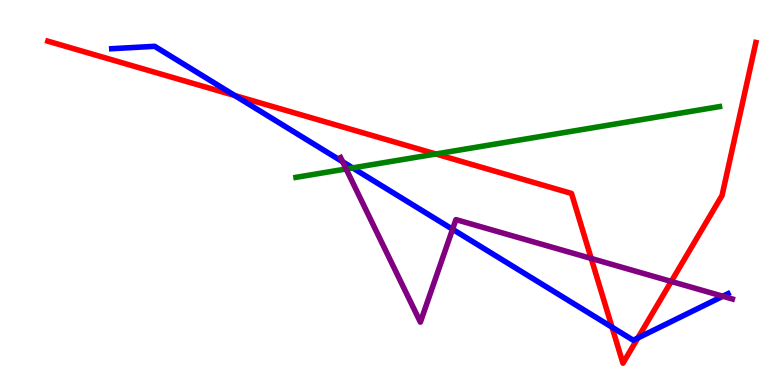[{'lines': ['blue', 'red'], 'intersections': [{'x': 3.03, 'y': 7.52}, {'x': 7.9, 'y': 1.5}, {'x': 8.23, 'y': 1.22}]}, {'lines': ['green', 'red'], 'intersections': [{'x': 5.62, 'y': 6.0}]}, {'lines': ['purple', 'red'], 'intersections': [{'x': 7.63, 'y': 3.29}, {'x': 8.66, 'y': 2.69}]}, {'lines': ['blue', 'green'], 'intersections': [{'x': 4.55, 'y': 5.64}]}, {'lines': ['blue', 'purple'], 'intersections': [{'x': 4.42, 'y': 5.8}, {'x': 5.84, 'y': 4.04}, {'x': 9.33, 'y': 2.31}]}, {'lines': ['green', 'purple'], 'intersections': [{'x': 4.47, 'y': 5.61}]}]